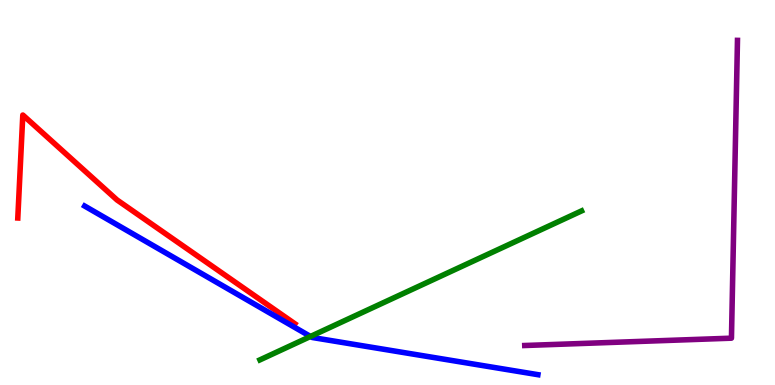[{'lines': ['blue', 'red'], 'intersections': []}, {'lines': ['green', 'red'], 'intersections': []}, {'lines': ['purple', 'red'], 'intersections': []}, {'lines': ['blue', 'green'], 'intersections': [{'x': 4.01, 'y': 1.26}]}, {'lines': ['blue', 'purple'], 'intersections': []}, {'lines': ['green', 'purple'], 'intersections': []}]